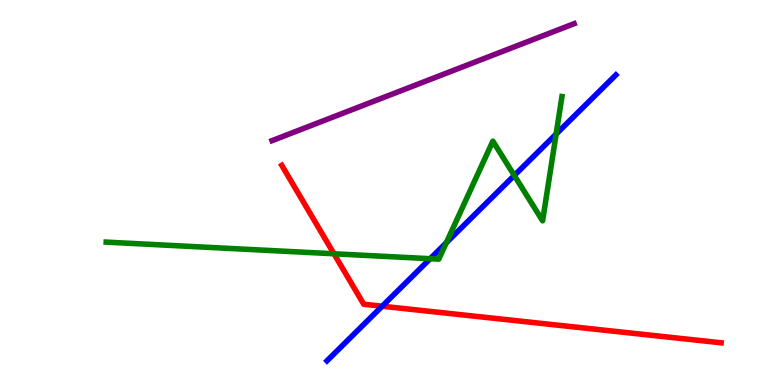[{'lines': ['blue', 'red'], 'intersections': [{'x': 4.93, 'y': 2.05}]}, {'lines': ['green', 'red'], 'intersections': [{'x': 4.31, 'y': 3.41}]}, {'lines': ['purple', 'red'], 'intersections': []}, {'lines': ['blue', 'green'], 'intersections': [{'x': 5.55, 'y': 3.28}, {'x': 5.76, 'y': 3.7}, {'x': 6.64, 'y': 5.44}, {'x': 7.18, 'y': 6.52}]}, {'lines': ['blue', 'purple'], 'intersections': []}, {'lines': ['green', 'purple'], 'intersections': []}]